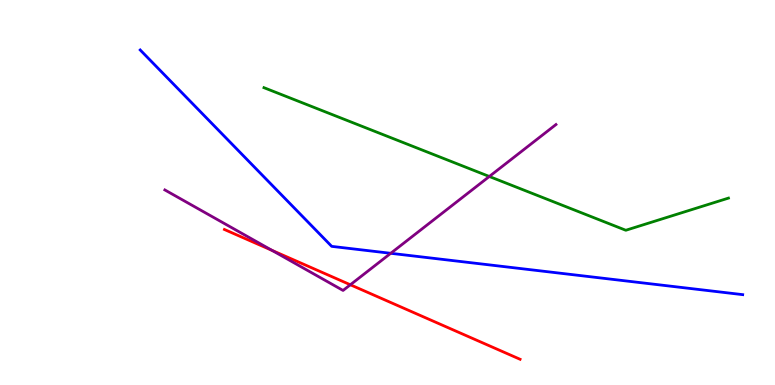[{'lines': ['blue', 'red'], 'intersections': []}, {'lines': ['green', 'red'], 'intersections': []}, {'lines': ['purple', 'red'], 'intersections': [{'x': 3.51, 'y': 3.5}, {'x': 4.52, 'y': 2.6}]}, {'lines': ['blue', 'green'], 'intersections': []}, {'lines': ['blue', 'purple'], 'intersections': [{'x': 5.04, 'y': 3.42}]}, {'lines': ['green', 'purple'], 'intersections': [{'x': 6.31, 'y': 5.42}]}]